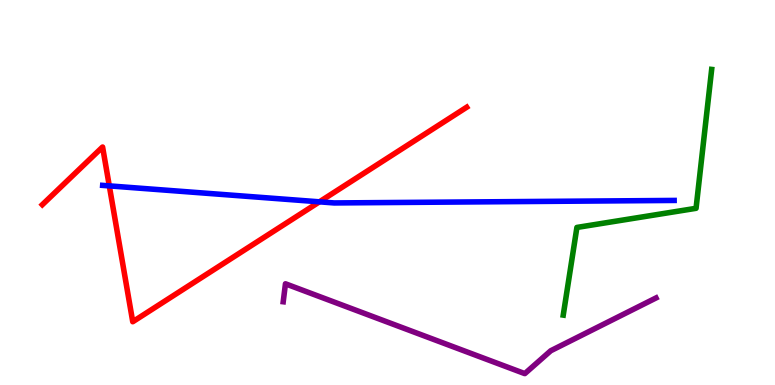[{'lines': ['blue', 'red'], 'intersections': [{'x': 1.41, 'y': 5.17}, {'x': 4.12, 'y': 4.76}]}, {'lines': ['green', 'red'], 'intersections': []}, {'lines': ['purple', 'red'], 'intersections': []}, {'lines': ['blue', 'green'], 'intersections': []}, {'lines': ['blue', 'purple'], 'intersections': []}, {'lines': ['green', 'purple'], 'intersections': []}]